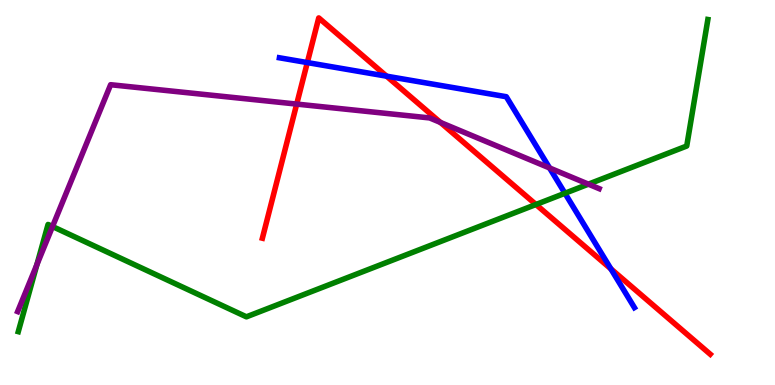[{'lines': ['blue', 'red'], 'intersections': [{'x': 3.97, 'y': 8.37}, {'x': 4.99, 'y': 8.02}, {'x': 7.88, 'y': 3.02}]}, {'lines': ['green', 'red'], 'intersections': [{'x': 6.92, 'y': 4.69}]}, {'lines': ['purple', 'red'], 'intersections': [{'x': 3.83, 'y': 7.3}, {'x': 5.68, 'y': 6.82}]}, {'lines': ['blue', 'green'], 'intersections': [{'x': 7.29, 'y': 4.98}]}, {'lines': ['blue', 'purple'], 'intersections': [{'x': 7.09, 'y': 5.64}]}, {'lines': ['green', 'purple'], 'intersections': [{'x': 0.476, 'y': 3.13}, {'x': 0.678, 'y': 4.12}, {'x': 7.59, 'y': 5.22}]}]